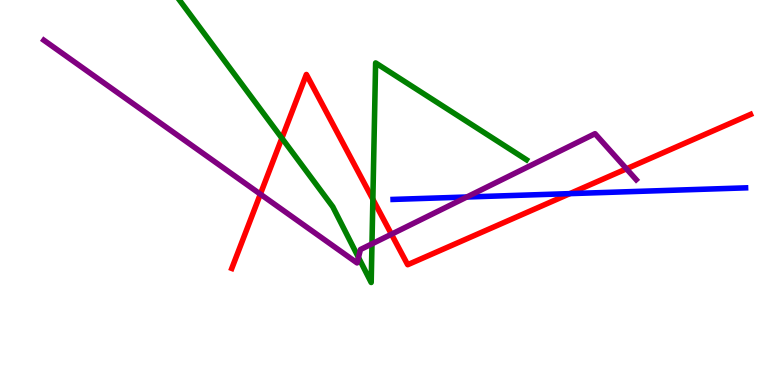[{'lines': ['blue', 'red'], 'intersections': [{'x': 7.35, 'y': 4.97}]}, {'lines': ['green', 'red'], 'intersections': [{'x': 3.64, 'y': 6.41}, {'x': 4.81, 'y': 4.82}]}, {'lines': ['purple', 'red'], 'intersections': [{'x': 3.36, 'y': 4.96}, {'x': 5.05, 'y': 3.92}, {'x': 8.08, 'y': 5.62}]}, {'lines': ['blue', 'green'], 'intersections': []}, {'lines': ['blue', 'purple'], 'intersections': [{'x': 6.02, 'y': 4.88}]}, {'lines': ['green', 'purple'], 'intersections': [{'x': 4.63, 'y': 3.31}, {'x': 4.8, 'y': 3.67}]}]